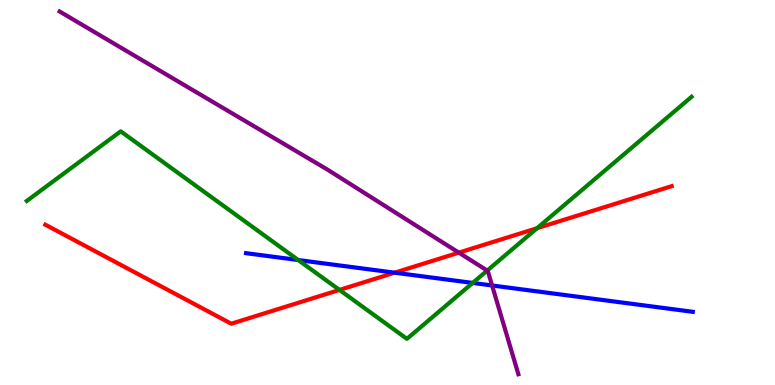[{'lines': ['blue', 'red'], 'intersections': [{'x': 5.09, 'y': 2.92}]}, {'lines': ['green', 'red'], 'intersections': [{'x': 4.38, 'y': 2.47}, {'x': 6.93, 'y': 4.07}]}, {'lines': ['purple', 'red'], 'intersections': [{'x': 5.92, 'y': 3.44}]}, {'lines': ['blue', 'green'], 'intersections': [{'x': 3.85, 'y': 3.25}, {'x': 6.1, 'y': 2.65}]}, {'lines': ['blue', 'purple'], 'intersections': [{'x': 6.35, 'y': 2.59}]}, {'lines': ['green', 'purple'], 'intersections': [{'x': 6.29, 'y': 2.97}]}]